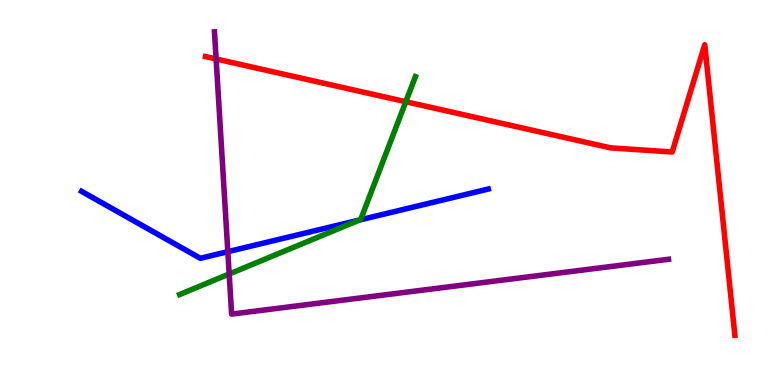[{'lines': ['blue', 'red'], 'intersections': []}, {'lines': ['green', 'red'], 'intersections': [{'x': 5.24, 'y': 7.36}]}, {'lines': ['purple', 'red'], 'intersections': [{'x': 2.79, 'y': 8.47}]}, {'lines': ['blue', 'green'], 'intersections': [{'x': 4.64, 'y': 4.28}]}, {'lines': ['blue', 'purple'], 'intersections': [{'x': 2.94, 'y': 3.46}]}, {'lines': ['green', 'purple'], 'intersections': [{'x': 2.96, 'y': 2.88}]}]